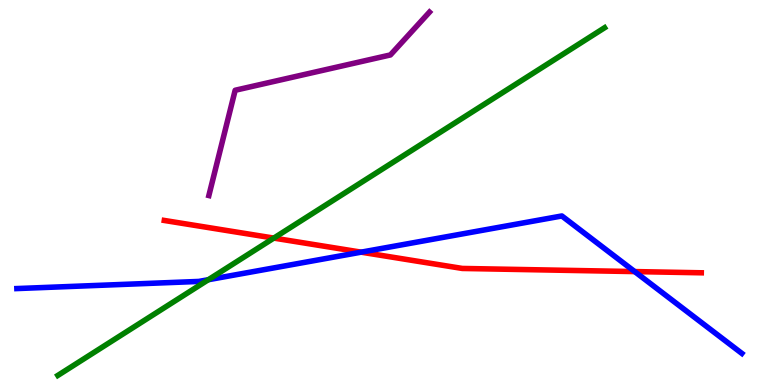[{'lines': ['blue', 'red'], 'intersections': [{'x': 4.66, 'y': 3.45}, {'x': 8.19, 'y': 2.95}]}, {'lines': ['green', 'red'], 'intersections': [{'x': 3.53, 'y': 3.82}]}, {'lines': ['purple', 'red'], 'intersections': []}, {'lines': ['blue', 'green'], 'intersections': [{'x': 2.69, 'y': 2.73}]}, {'lines': ['blue', 'purple'], 'intersections': []}, {'lines': ['green', 'purple'], 'intersections': []}]